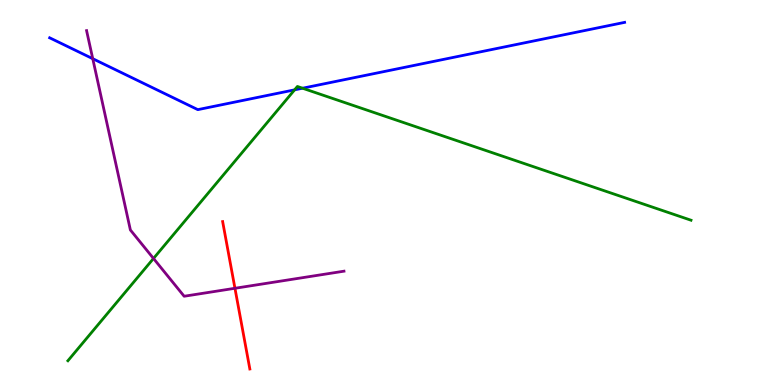[{'lines': ['blue', 'red'], 'intersections': []}, {'lines': ['green', 'red'], 'intersections': []}, {'lines': ['purple', 'red'], 'intersections': [{'x': 3.03, 'y': 2.51}]}, {'lines': ['blue', 'green'], 'intersections': [{'x': 3.8, 'y': 7.67}, {'x': 3.9, 'y': 7.71}]}, {'lines': ['blue', 'purple'], 'intersections': [{'x': 1.2, 'y': 8.48}]}, {'lines': ['green', 'purple'], 'intersections': [{'x': 1.98, 'y': 3.29}]}]